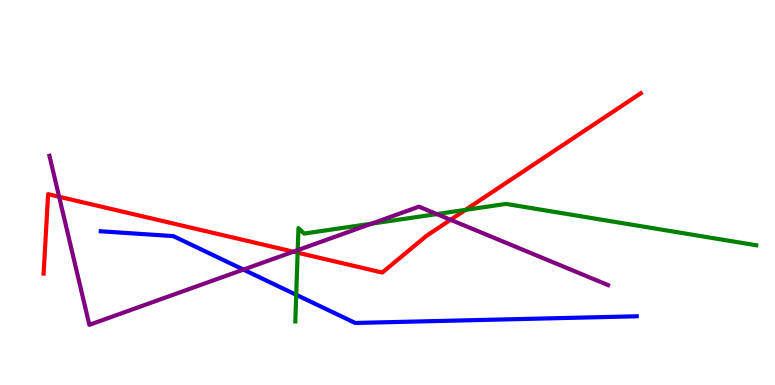[{'lines': ['blue', 'red'], 'intersections': []}, {'lines': ['green', 'red'], 'intersections': [{'x': 3.84, 'y': 3.44}, {'x': 6.01, 'y': 4.55}]}, {'lines': ['purple', 'red'], 'intersections': [{'x': 0.763, 'y': 4.89}, {'x': 3.79, 'y': 3.46}, {'x': 5.81, 'y': 4.29}]}, {'lines': ['blue', 'green'], 'intersections': [{'x': 3.82, 'y': 2.34}]}, {'lines': ['blue', 'purple'], 'intersections': [{'x': 3.14, 'y': 3.0}]}, {'lines': ['green', 'purple'], 'intersections': [{'x': 3.84, 'y': 3.5}, {'x': 4.79, 'y': 4.19}, {'x': 5.64, 'y': 4.44}]}]